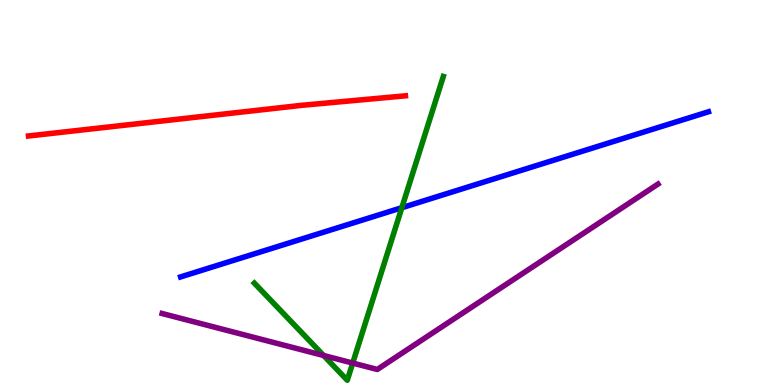[{'lines': ['blue', 'red'], 'intersections': []}, {'lines': ['green', 'red'], 'intersections': []}, {'lines': ['purple', 'red'], 'intersections': []}, {'lines': ['blue', 'green'], 'intersections': [{'x': 5.18, 'y': 4.61}]}, {'lines': ['blue', 'purple'], 'intersections': []}, {'lines': ['green', 'purple'], 'intersections': [{'x': 4.18, 'y': 0.766}, {'x': 4.55, 'y': 0.57}]}]